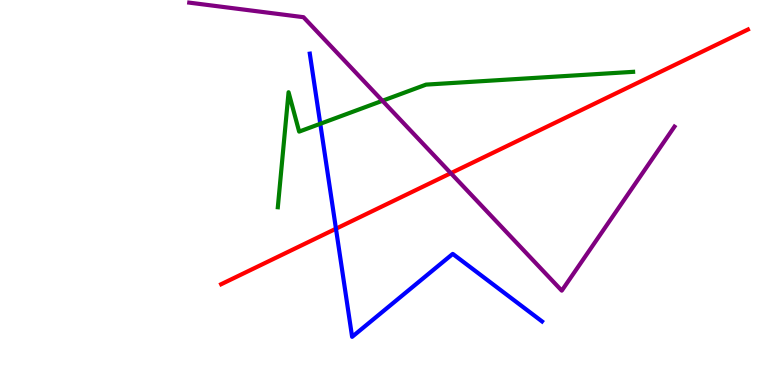[{'lines': ['blue', 'red'], 'intersections': [{'x': 4.33, 'y': 4.06}]}, {'lines': ['green', 'red'], 'intersections': []}, {'lines': ['purple', 'red'], 'intersections': [{'x': 5.82, 'y': 5.5}]}, {'lines': ['blue', 'green'], 'intersections': [{'x': 4.13, 'y': 6.78}]}, {'lines': ['blue', 'purple'], 'intersections': []}, {'lines': ['green', 'purple'], 'intersections': [{'x': 4.93, 'y': 7.38}]}]